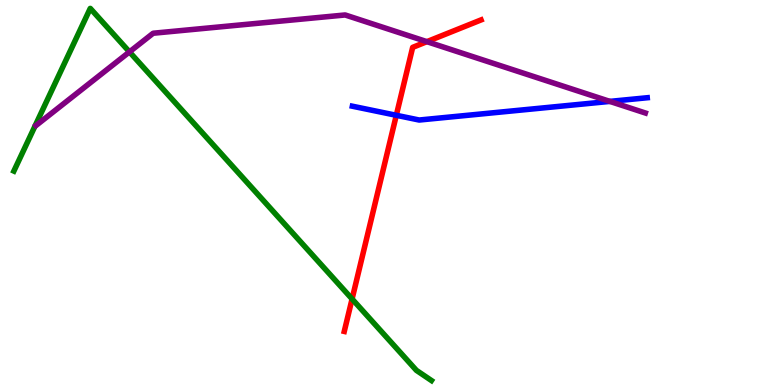[{'lines': ['blue', 'red'], 'intersections': [{'x': 5.11, 'y': 7.01}]}, {'lines': ['green', 'red'], 'intersections': [{'x': 4.54, 'y': 2.23}]}, {'lines': ['purple', 'red'], 'intersections': [{'x': 5.51, 'y': 8.92}]}, {'lines': ['blue', 'green'], 'intersections': []}, {'lines': ['blue', 'purple'], 'intersections': [{'x': 7.87, 'y': 7.37}]}, {'lines': ['green', 'purple'], 'intersections': [{'x': 1.67, 'y': 8.65}]}]